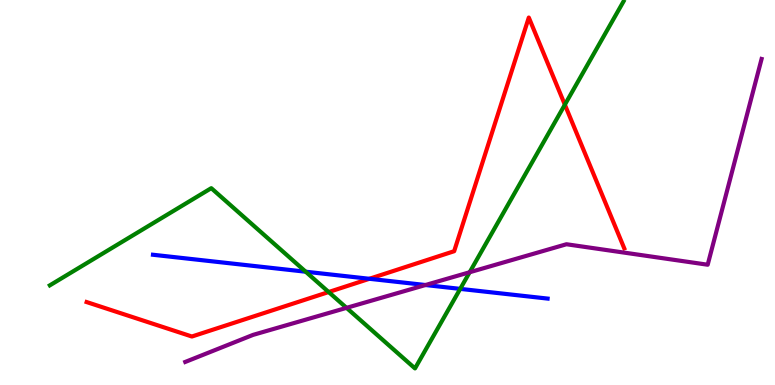[{'lines': ['blue', 'red'], 'intersections': [{'x': 4.77, 'y': 2.76}]}, {'lines': ['green', 'red'], 'intersections': [{'x': 4.24, 'y': 2.41}, {'x': 7.29, 'y': 7.28}]}, {'lines': ['purple', 'red'], 'intersections': []}, {'lines': ['blue', 'green'], 'intersections': [{'x': 3.94, 'y': 2.94}, {'x': 5.94, 'y': 2.5}]}, {'lines': ['blue', 'purple'], 'intersections': [{'x': 5.49, 'y': 2.6}]}, {'lines': ['green', 'purple'], 'intersections': [{'x': 4.47, 'y': 2.0}, {'x': 6.06, 'y': 2.93}]}]